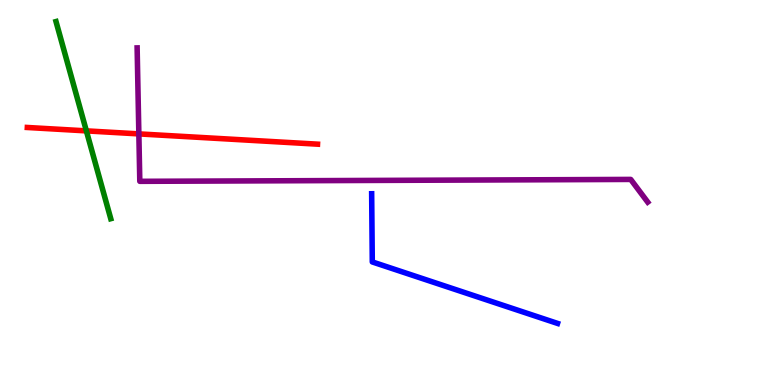[{'lines': ['blue', 'red'], 'intersections': []}, {'lines': ['green', 'red'], 'intersections': [{'x': 1.11, 'y': 6.6}]}, {'lines': ['purple', 'red'], 'intersections': [{'x': 1.79, 'y': 6.52}]}, {'lines': ['blue', 'green'], 'intersections': []}, {'lines': ['blue', 'purple'], 'intersections': []}, {'lines': ['green', 'purple'], 'intersections': []}]